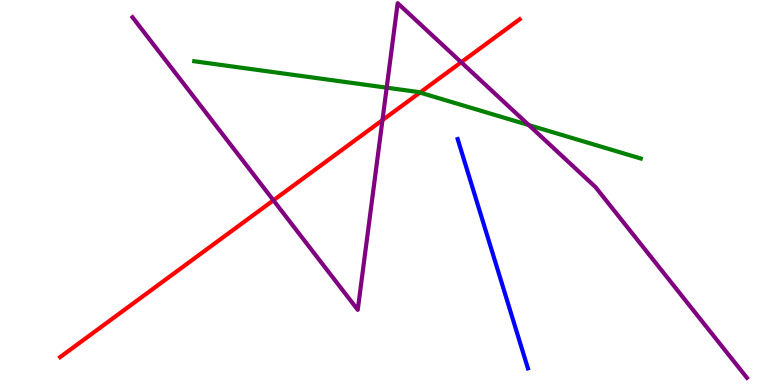[{'lines': ['blue', 'red'], 'intersections': []}, {'lines': ['green', 'red'], 'intersections': [{'x': 5.42, 'y': 7.6}]}, {'lines': ['purple', 'red'], 'intersections': [{'x': 3.53, 'y': 4.8}, {'x': 4.93, 'y': 6.88}, {'x': 5.95, 'y': 8.38}]}, {'lines': ['blue', 'green'], 'intersections': []}, {'lines': ['blue', 'purple'], 'intersections': []}, {'lines': ['green', 'purple'], 'intersections': [{'x': 4.99, 'y': 7.72}, {'x': 6.82, 'y': 6.75}]}]